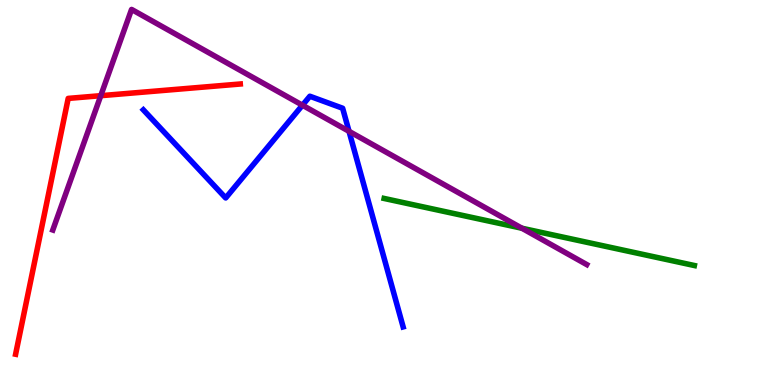[{'lines': ['blue', 'red'], 'intersections': []}, {'lines': ['green', 'red'], 'intersections': []}, {'lines': ['purple', 'red'], 'intersections': [{'x': 1.3, 'y': 7.51}]}, {'lines': ['blue', 'green'], 'intersections': []}, {'lines': ['blue', 'purple'], 'intersections': [{'x': 3.9, 'y': 7.27}, {'x': 4.5, 'y': 6.59}]}, {'lines': ['green', 'purple'], 'intersections': [{'x': 6.73, 'y': 4.07}]}]